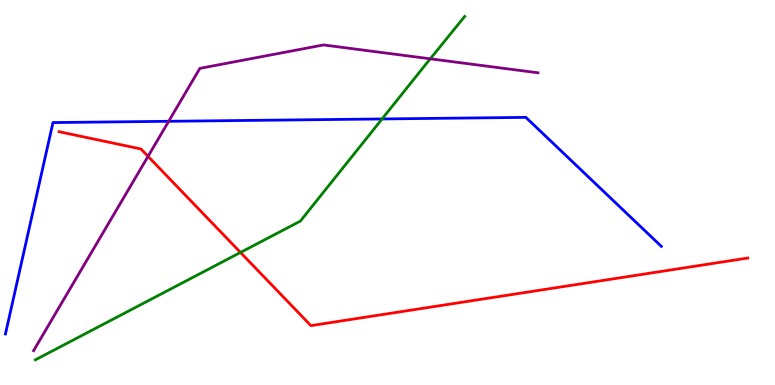[{'lines': ['blue', 'red'], 'intersections': []}, {'lines': ['green', 'red'], 'intersections': [{'x': 3.1, 'y': 3.44}]}, {'lines': ['purple', 'red'], 'intersections': [{'x': 1.91, 'y': 5.94}]}, {'lines': ['blue', 'green'], 'intersections': [{'x': 4.93, 'y': 6.91}]}, {'lines': ['blue', 'purple'], 'intersections': [{'x': 2.18, 'y': 6.85}]}, {'lines': ['green', 'purple'], 'intersections': [{'x': 5.55, 'y': 8.47}]}]